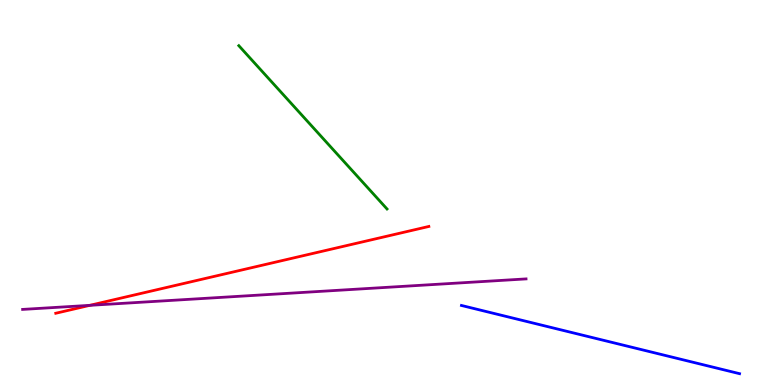[{'lines': ['blue', 'red'], 'intersections': []}, {'lines': ['green', 'red'], 'intersections': []}, {'lines': ['purple', 'red'], 'intersections': [{'x': 1.16, 'y': 2.07}]}, {'lines': ['blue', 'green'], 'intersections': []}, {'lines': ['blue', 'purple'], 'intersections': []}, {'lines': ['green', 'purple'], 'intersections': []}]